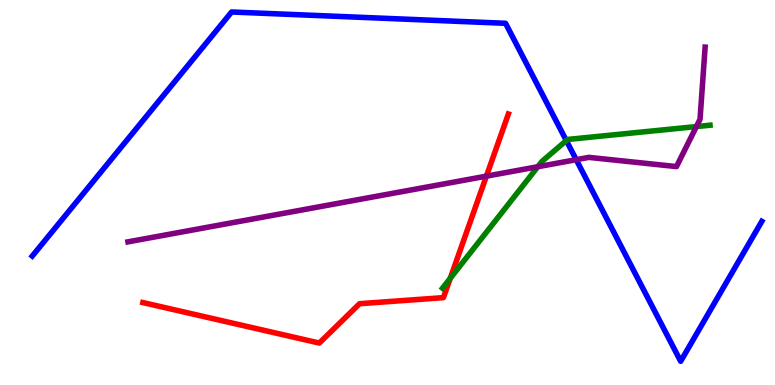[{'lines': ['blue', 'red'], 'intersections': []}, {'lines': ['green', 'red'], 'intersections': [{'x': 5.81, 'y': 2.77}]}, {'lines': ['purple', 'red'], 'intersections': [{'x': 6.28, 'y': 5.42}]}, {'lines': ['blue', 'green'], 'intersections': [{'x': 7.31, 'y': 6.35}]}, {'lines': ['blue', 'purple'], 'intersections': [{'x': 7.44, 'y': 5.85}]}, {'lines': ['green', 'purple'], 'intersections': [{'x': 6.94, 'y': 5.67}, {'x': 8.99, 'y': 6.71}]}]